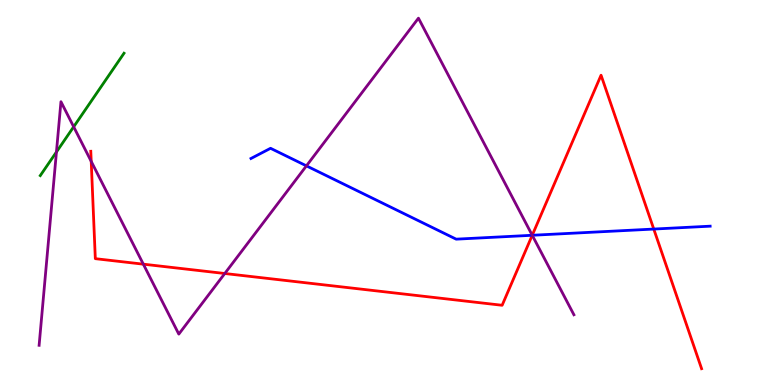[{'lines': ['blue', 'red'], 'intersections': [{'x': 6.87, 'y': 3.89}, {'x': 8.44, 'y': 4.05}]}, {'lines': ['green', 'red'], 'intersections': []}, {'lines': ['purple', 'red'], 'intersections': [{'x': 1.18, 'y': 5.81}, {'x': 1.85, 'y': 3.14}, {'x': 2.9, 'y': 2.9}, {'x': 6.87, 'y': 3.89}]}, {'lines': ['blue', 'green'], 'intersections': []}, {'lines': ['blue', 'purple'], 'intersections': [{'x': 3.95, 'y': 5.69}, {'x': 6.87, 'y': 3.89}]}, {'lines': ['green', 'purple'], 'intersections': [{'x': 0.728, 'y': 6.05}, {'x': 0.951, 'y': 6.71}]}]